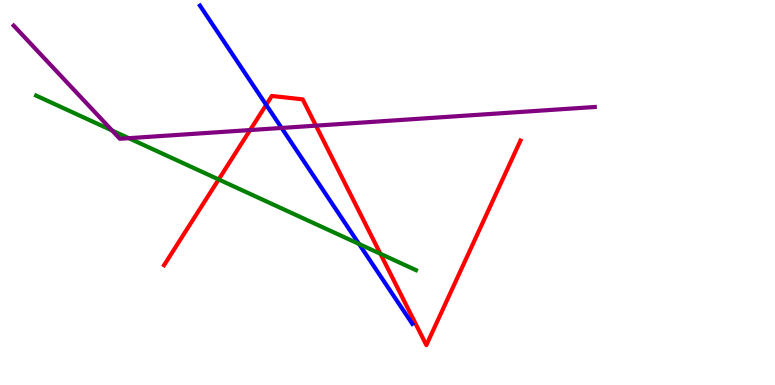[{'lines': ['blue', 'red'], 'intersections': [{'x': 3.43, 'y': 7.28}]}, {'lines': ['green', 'red'], 'intersections': [{'x': 2.82, 'y': 5.34}, {'x': 4.91, 'y': 3.41}]}, {'lines': ['purple', 'red'], 'intersections': [{'x': 3.23, 'y': 6.62}, {'x': 4.08, 'y': 6.74}]}, {'lines': ['blue', 'green'], 'intersections': [{'x': 4.63, 'y': 3.66}]}, {'lines': ['blue', 'purple'], 'intersections': [{'x': 3.63, 'y': 6.68}]}, {'lines': ['green', 'purple'], 'intersections': [{'x': 1.45, 'y': 6.61}, {'x': 1.66, 'y': 6.41}]}]